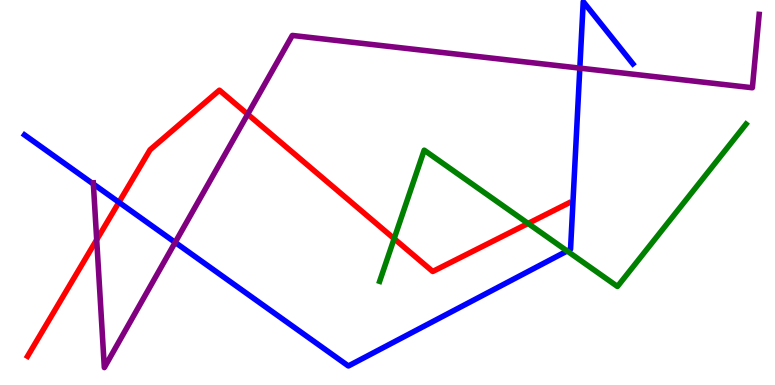[{'lines': ['blue', 'red'], 'intersections': [{'x': 1.53, 'y': 4.75}]}, {'lines': ['green', 'red'], 'intersections': [{'x': 5.09, 'y': 3.8}, {'x': 6.81, 'y': 4.2}]}, {'lines': ['purple', 'red'], 'intersections': [{'x': 1.25, 'y': 3.77}, {'x': 3.2, 'y': 7.03}]}, {'lines': ['blue', 'green'], 'intersections': [{'x': 7.32, 'y': 3.48}]}, {'lines': ['blue', 'purple'], 'intersections': [{'x': 1.2, 'y': 5.22}, {'x': 2.26, 'y': 3.7}, {'x': 7.48, 'y': 8.23}]}, {'lines': ['green', 'purple'], 'intersections': []}]